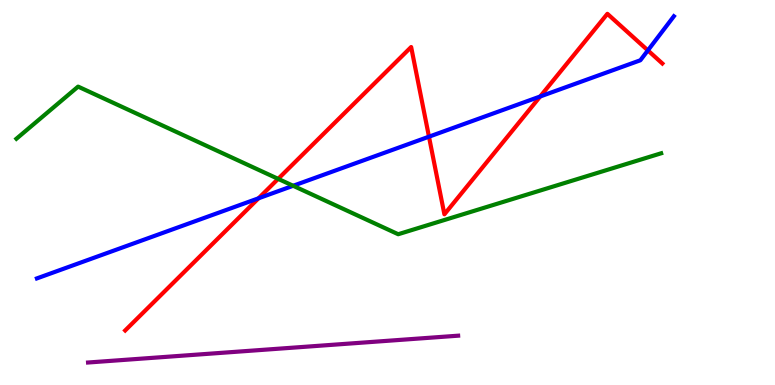[{'lines': ['blue', 'red'], 'intersections': [{'x': 3.34, 'y': 4.85}, {'x': 5.54, 'y': 6.45}, {'x': 6.97, 'y': 7.49}, {'x': 8.36, 'y': 8.69}]}, {'lines': ['green', 'red'], 'intersections': [{'x': 3.59, 'y': 5.35}]}, {'lines': ['purple', 'red'], 'intersections': []}, {'lines': ['blue', 'green'], 'intersections': [{'x': 3.78, 'y': 5.17}]}, {'lines': ['blue', 'purple'], 'intersections': []}, {'lines': ['green', 'purple'], 'intersections': []}]